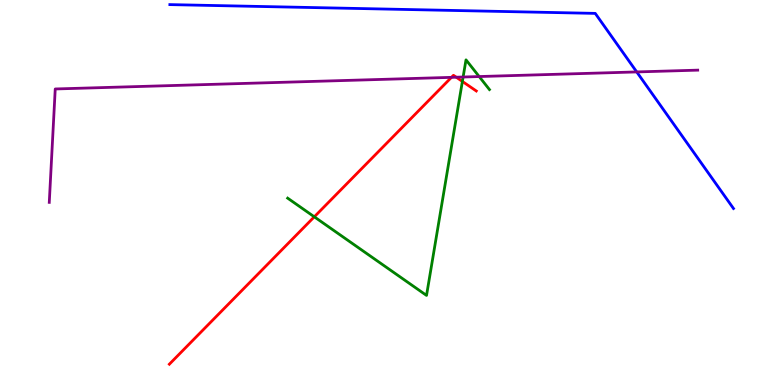[{'lines': ['blue', 'red'], 'intersections': []}, {'lines': ['green', 'red'], 'intersections': [{'x': 4.06, 'y': 4.37}, {'x': 5.97, 'y': 7.88}]}, {'lines': ['purple', 'red'], 'intersections': [{'x': 5.83, 'y': 7.99}, {'x': 5.89, 'y': 7.99}]}, {'lines': ['blue', 'green'], 'intersections': []}, {'lines': ['blue', 'purple'], 'intersections': [{'x': 8.22, 'y': 8.13}]}, {'lines': ['green', 'purple'], 'intersections': [{'x': 5.98, 'y': 8.0}, {'x': 6.18, 'y': 8.01}]}]